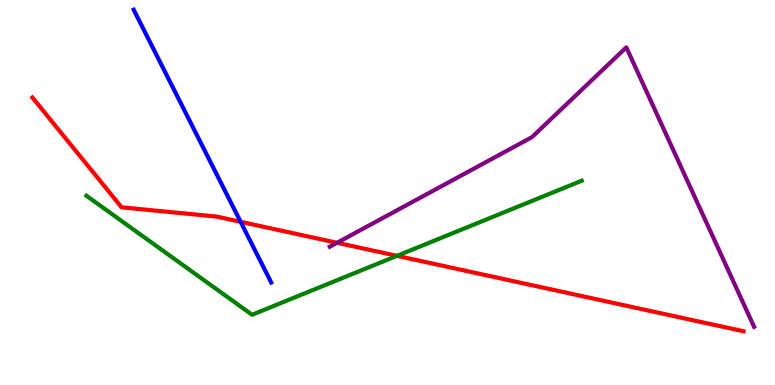[{'lines': ['blue', 'red'], 'intersections': [{'x': 3.1, 'y': 4.24}]}, {'lines': ['green', 'red'], 'intersections': [{'x': 5.12, 'y': 3.35}]}, {'lines': ['purple', 'red'], 'intersections': [{'x': 4.35, 'y': 3.69}]}, {'lines': ['blue', 'green'], 'intersections': []}, {'lines': ['blue', 'purple'], 'intersections': []}, {'lines': ['green', 'purple'], 'intersections': []}]